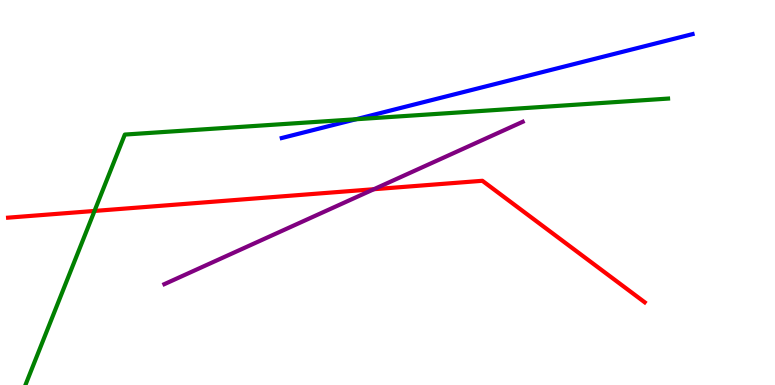[{'lines': ['blue', 'red'], 'intersections': []}, {'lines': ['green', 'red'], 'intersections': [{'x': 1.22, 'y': 4.52}]}, {'lines': ['purple', 'red'], 'intersections': [{'x': 4.82, 'y': 5.09}]}, {'lines': ['blue', 'green'], 'intersections': [{'x': 4.59, 'y': 6.9}]}, {'lines': ['blue', 'purple'], 'intersections': []}, {'lines': ['green', 'purple'], 'intersections': []}]